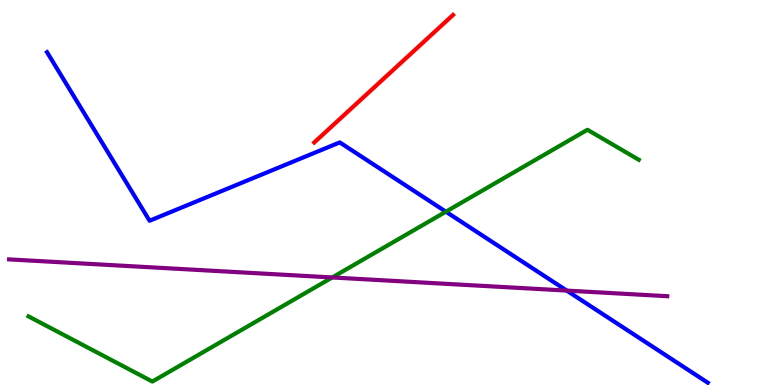[{'lines': ['blue', 'red'], 'intersections': []}, {'lines': ['green', 'red'], 'intersections': []}, {'lines': ['purple', 'red'], 'intersections': []}, {'lines': ['blue', 'green'], 'intersections': [{'x': 5.75, 'y': 4.5}]}, {'lines': ['blue', 'purple'], 'intersections': [{'x': 7.31, 'y': 2.45}]}, {'lines': ['green', 'purple'], 'intersections': [{'x': 4.29, 'y': 2.79}]}]